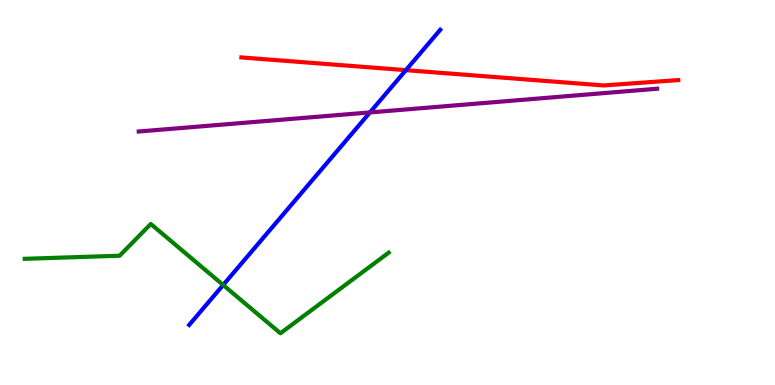[{'lines': ['blue', 'red'], 'intersections': [{'x': 5.24, 'y': 8.18}]}, {'lines': ['green', 'red'], 'intersections': []}, {'lines': ['purple', 'red'], 'intersections': []}, {'lines': ['blue', 'green'], 'intersections': [{'x': 2.88, 'y': 2.6}]}, {'lines': ['blue', 'purple'], 'intersections': [{'x': 4.77, 'y': 7.08}]}, {'lines': ['green', 'purple'], 'intersections': []}]